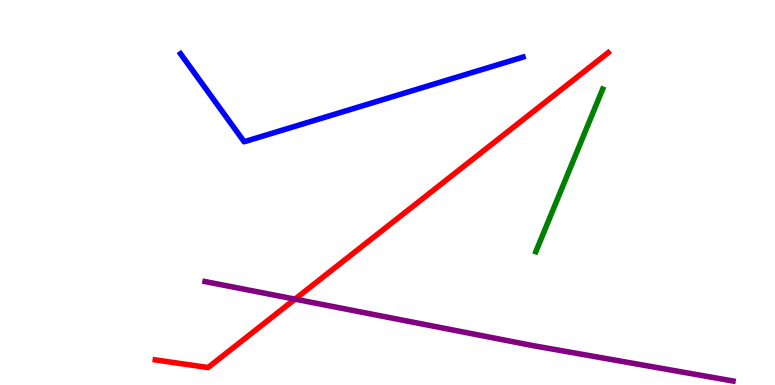[{'lines': ['blue', 'red'], 'intersections': []}, {'lines': ['green', 'red'], 'intersections': []}, {'lines': ['purple', 'red'], 'intersections': [{'x': 3.81, 'y': 2.23}]}, {'lines': ['blue', 'green'], 'intersections': []}, {'lines': ['blue', 'purple'], 'intersections': []}, {'lines': ['green', 'purple'], 'intersections': []}]